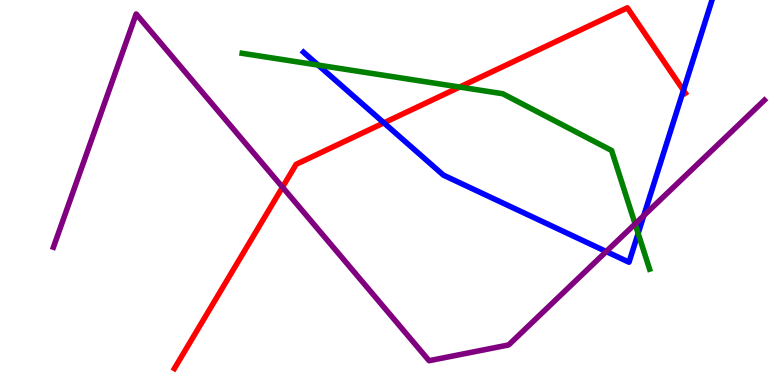[{'lines': ['blue', 'red'], 'intersections': [{'x': 4.95, 'y': 6.81}, {'x': 8.82, 'y': 7.65}]}, {'lines': ['green', 'red'], 'intersections': [{'x': 5.93, 'y': 7.74}]}, {'lines': ['purple', 'red'], 'intersections': [{'x': 3.65, 'y': 5.14}]}, {'lines': ['blue', 'green'], 'intersections': [{'x': 4.11, 'y': 8.31}, {'x': 8.23, 'y': 3.94}]}, {'lines': ['blue', 'purple'], 'intersections': [{'x': 7.82, 'y': 3.47}, {'x': 8.31, 'y': 4.4}]}, {'lines': ['green', 'purple'], 'intersections': [{'x': 8.19, 'y': 4.18}]}]